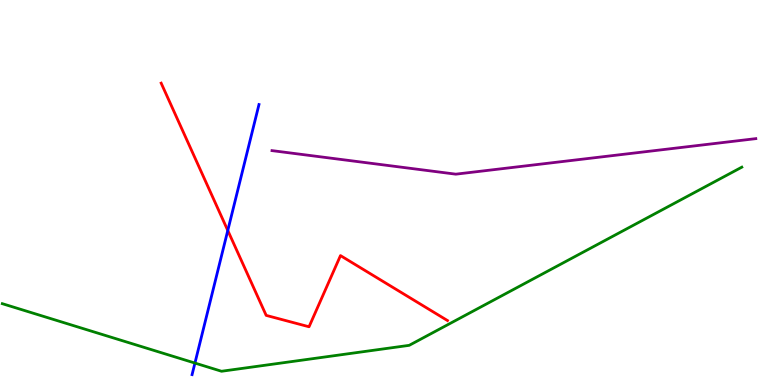[{'lines': ['blue', 'red'], 'intersections': [{'x': 2.94, 'y': 4.01}]}, {'lines': ['green', 'red'], 'intersections': []}, {'lines': ['purple', 'red'], 'intersections': []}, {'lines': ['blue', 'green'], 'intersections': [{'x': 2.52, 'y': 0.57}]}, {'lines': ['blue', 'purple'], 'intersections': []}, {'lines': ['green', 'purple'], 'intersections': []}]